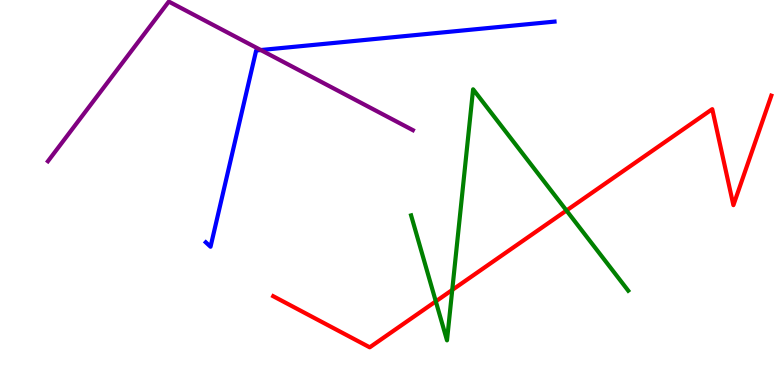[{'lines': ['blue', 'red'], 'intersections': []}, {'lines': ['green', 'red'], 'intersections': [{'x': 5.62, 'y': 2.17}, {'x': 5.84, 'y': 2.47}, {'x': 7.31, 'y': 4.53}]}, {'lines': ['purple', 'red'], 'intersections': []}, {'lines': ['blue', 'green'], 'intersections': []}, {'lines': ['blue', 'purple'], 'intersections': [{'x': 3.36, 'y': 8.7}]}, {'lines': ['green', 'purple'], 'intersections': []}]